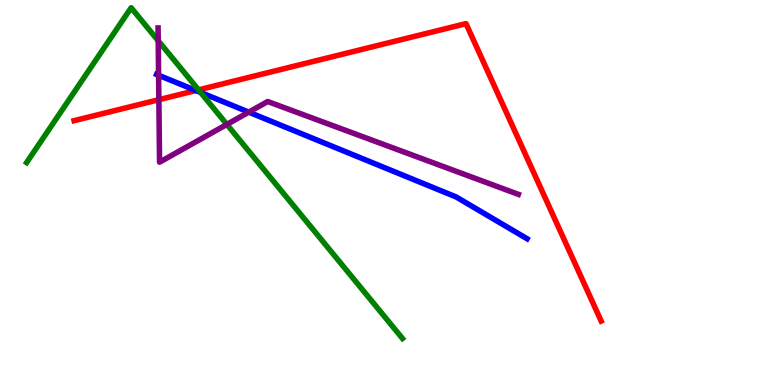[{'lines': ['blue', 'red'], 'intersections': [{'x': 2.53, 'y': 7.65}]}, {'lines': ['green', 'red'], 'intersections': [{'x': 2.56, 'y': 7.67}]}, {'lines': ['purple', 'red'], 'intersections': [{'x': 2.05, 'y': 7.41}]}, {'lines': ['blue', 'green'], 'intersections': [{'x': 2.59, 'y': 7.6}]}, {'lines': ['blue', 'purple'], 'intersections': [{'x': 2.05, 'y': 8.05}, {'x': 3.21, 'y': 7.09}]}, {'lines': ['green', 'purple'], 'intersections': [{'x': 2.04, 'y': 8.94}, {'x': 2.93, 'y': 6.77}]}]